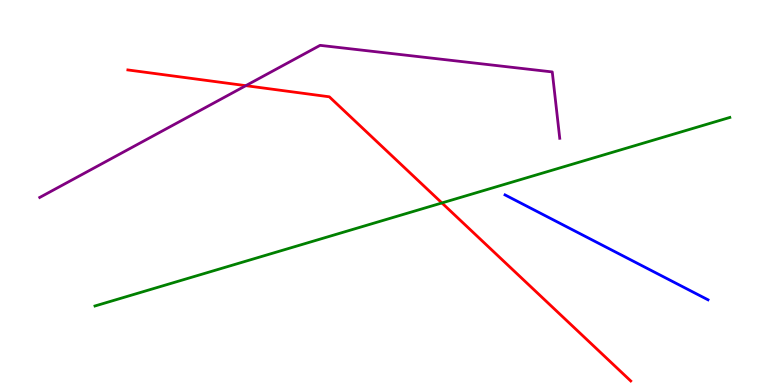[{'lines': ['blue', 'red'], 'intersections': []}, {'lines': ['green', 'red'], 'intersections': [{'x': 5.7, 'y': 4.73}]}, {'lines': ['purple', 'red'], 'intersections': [{'x': 3.17, 'y': 7.78}]}, {'lines': ['blue', 'green'], 'intersections': []}, {'lines': ['blue', 'purple'], 'intersections': []}, {'lines': ['green', 'purple'], 'intersections': []}]